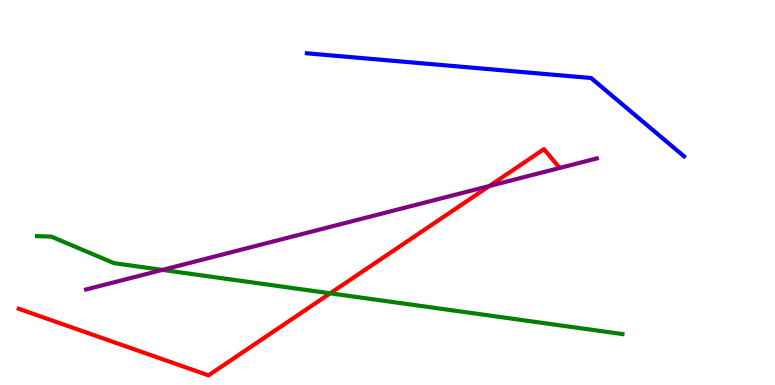[{'lines': ['blue', 'red'], 'intersections': []}, {'lines': ['green', 'red'], 'intersections': [{'x': 4.26, 'y': 2.38}]}, {'lines': ['purple', 'red'], 'intersections': [{'x': 6.31, 'y': 5.17}]}, {'lines': ['blue', 'green'], 'intersections': []}, {'lines': ['blue', 'purple'], 'intersections': []}, {'lines': ['green', 'purple'], 'intersections': [{'x': 2.1, 'y': 2.99}]}]